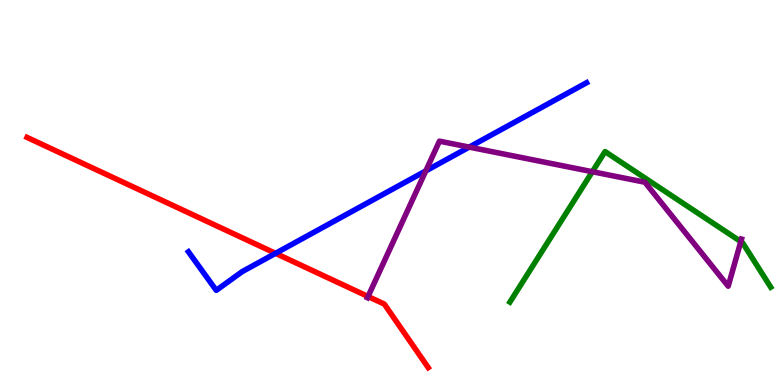[{'lines': ['blue', 'red'], 'intersections': [{'x': 3.56, 'y': 3.42}]}, {'lines': ['green', 'red'], 'intersections': []}, {'lines': ['purple', 'red'], 'intersections': [{'x': 4.75, 'y': 2.3}]}, {'lines': ['blue', 'green'], 'intersections': []}, {'lines': ['blue', 'purple'], 'intersections': [{'x': 5.49, 'y': 5.56}, {'x': 6.05, 'y': 6.18}]}, {'lines': ['green', 'purple'], 'intersections': [{'x': 7.64, 'y': 5.54}, {'x': 9.56, 'y': 3.72}]}]